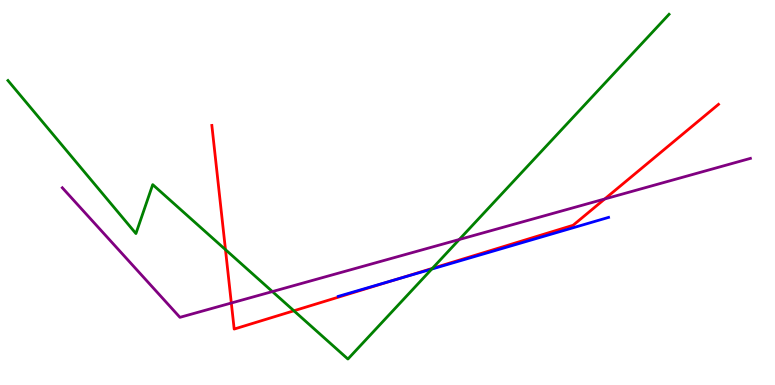[{'lines': ['blue', 'red'], 'intersections': [{'x': 5.11, 'y': 2.74}]}, {'lines': ['green', 'red'], 'intersections': [{'x': 2.91, 'y': 3.52}, {'x': 3.79, 'y': 1.93}, {'x': 5.58, 'y': 3.03}]}, {'lines': ['purple', 'red'], 'intersections': [{'x': 2.98, 'y': 2.13}, {'x': 7.8, 'y': 4.83}]}, {'lines': ['blue', 'green'], 'intersections': [{'x': 5.57, 'y': 3.01}]}, {'lines': ['blue', 'purple'], 'intersections': []}, {'lines': ['green', 'purple'], 'intersections': [{'x': 3.51, 'y': 2.43}, {'x': 5.93, 'y': 3.78}]}]